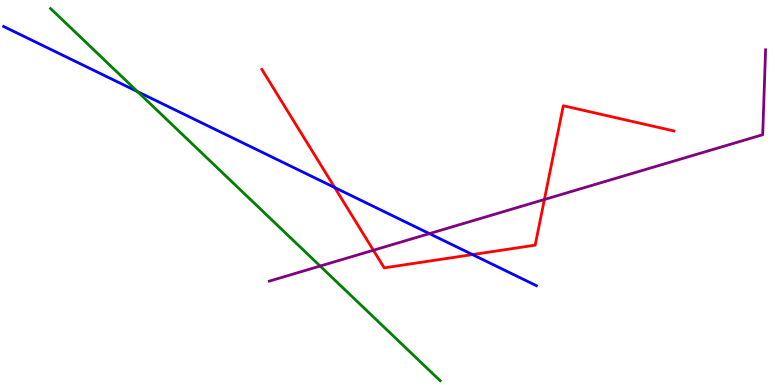[{'lines': ['blue', 'red'], 'intersections': [{'x': 4.32, 'y': 5.13}, {'x': 6.1, 'y': 3.39}]}, {'lines': ['green', 'red'], 'intersections': []}, {'lines': ['purple', 'red'], 'intersections': [{'x': 4.82, 'y': 3.5}, {'x': 7.02, 'y': 4.82}]}, {'lines': ['blue', 'green'], 'intersections': [{'x': 1.77, 'y': 7.62}]}, {'lines': ['blue', 'purple'], 'intersections': [{'x': 5.54, 'y': 3.93}]}, {'lines': ['green', 'purple'], 'intersections': [{'x': 4.13, 'y': 3.09}]}]